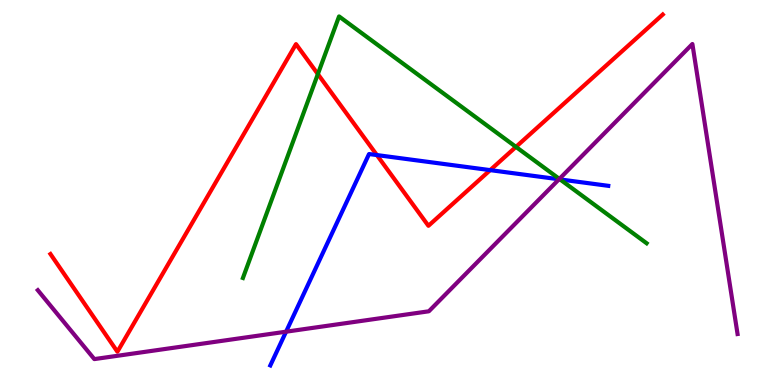[{'lines': ['blue', 'red'], 'intersections': [{'x': 4.86, 'y': 5.97}, {'x': 6.32, 'y': 5.58}]}, {'lines': ['green', 'red'], 'intersections': [{'x': 4.1, 'y': 8.08}, {'x': 6.66, 'y': 6.18}]}, {'lines': ['purple', 'red'], 'intersections': []}, {'lines': ['blue', 'green'], 'intersections': [{'x': 7.23, 'y': 5.34}]}, {'lines': ['blue', 'purple'], 'intersections': [{'x': 3.69, 'y': 1.38}, {'x': 7.21, 'y': 5.34}]}, {'lines': ['green', 'purple'], 'intersections': [{'x': 7.22, 'y': 5.35}]}]